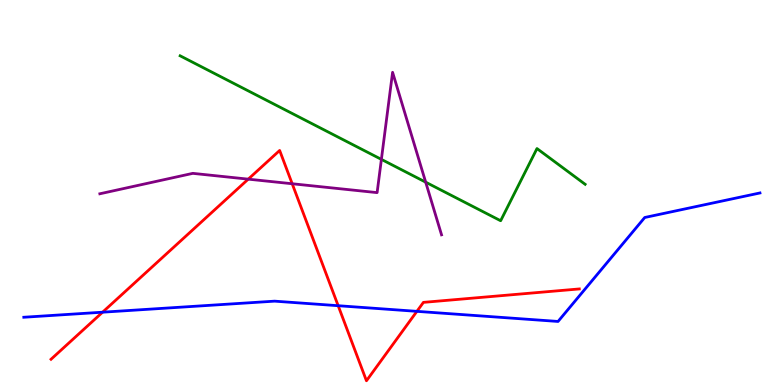[{'lines': ['blue', 'red'], 'intersections': [{'x': 1.32, 'y': 1.89}, {'x': 4.36, 'y': 2.06}, {'x': 5.38, 'y': 1.91}]}, {'lines': ['green', 'red'], 'intersections': []}, {'lines': ['purple', 'red'], 'intersections': [{'x': 3.2, 'y': 5.35}, {'x': 3.77, 'y': 5.23}]}, {'lines': ['blue', 'green'], 'intersections': []}, {'lines': ['blue', 'purple'], 'intersections': []}, {'lines': ['green', 'purple'], 'intersections': [{'x': 4.92, 'y': 5.86}, {'x': 5.49, 'y': 5.27}]}]